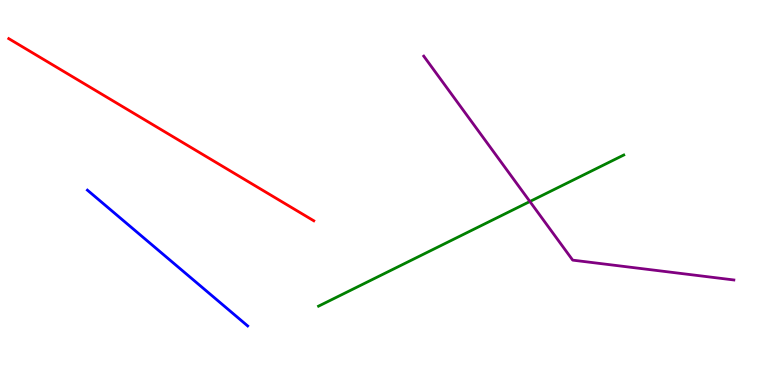[{'lines': ['blue', 'red'], 'intersections': []}, {'lines': ['green', 'red'], 'intersections': []}, {'lines': ['purple', 'red'], 'intersections': []}, {'lines': ['blue', 'green'], 'intersections': []}, {'lines': ['blue', 'purple'], 'intersections': []}, {'lines': ['green', 'purple'], 'intersections': [{'x': 6.84, 'y': 4.77}]}]